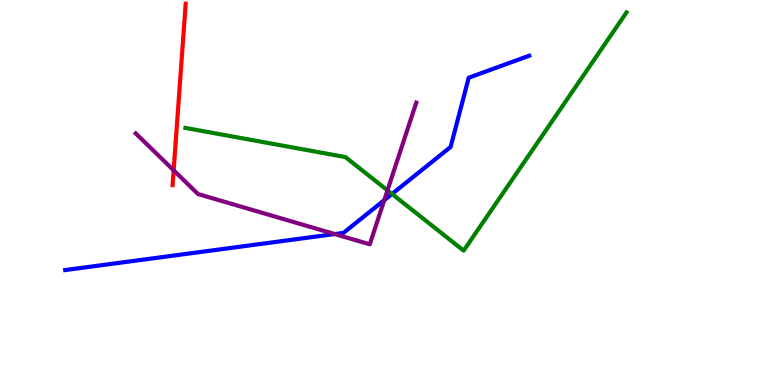[{'lines': ['blue', 'red'], 'intersections': []}, {'lines': ['green', 'red'], 'intersections': []}, {'lines': ['purple', 'red'], 'intersections': [{'x': 2.24, 'y': 5.58}]}, {'lines': ['blue', 'green'], 'intersections': [{'x': 5.06, 'y': 4.96}]}, {'lines': ['blue', 'purple'], 'intersections': [{'x': 4.32, 'y': 3.92}, {'x': 4.96, 'y': 4.8}]}, {'lines': ['green', 'purple'], 'intersections': [{'x': 5.0, 'y': 5.06}]}]